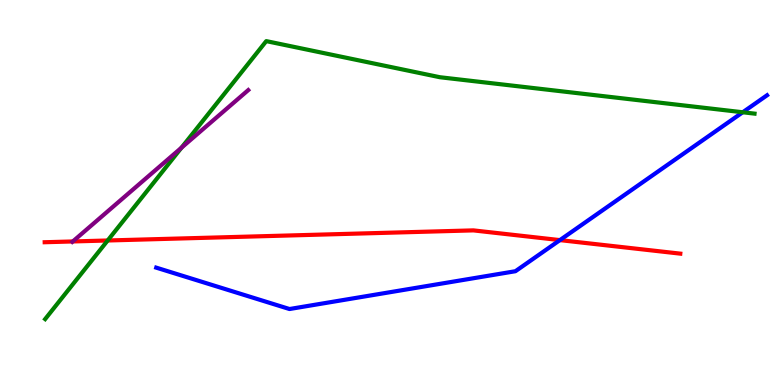[{'lines': ['blue', 'red'], 'intersections': [{'x': 7.22, 'y': 3.76}]}, {'lines': ['green', 'red'], 'intersections': [{'x': 1.39, 'y': 3.75}]}, {'lines': ['purple', 'red'], 'intersections': [{'x': 0.939, 'y': 3.73}]}, {'lines': ['blue', 'green'], 'intersections': [{'x': 9.58, 'y': 7.08}]}, {'lines': ['blue', 'purple'], 'intersections': []}, {'lines': ['green', 'purple'], 'intersections': [{'x': 2.34, 'y': 6.16}]}]